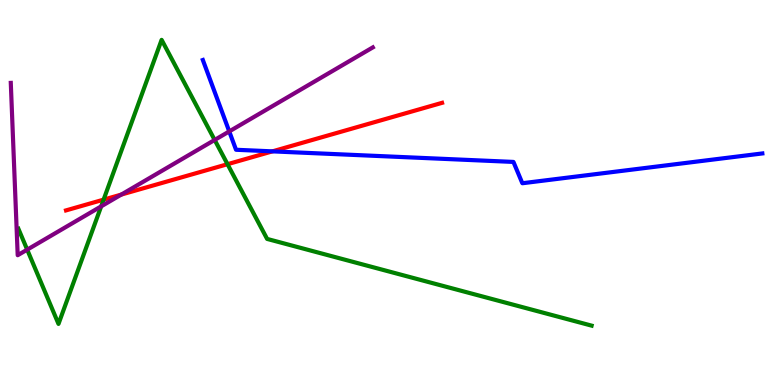[{'lines': ['blue', 'red'], 'intersections': [{'x': 3.51, 'y': 6.07}]}, {'lines': ['green', 'red'], 'intersections': [{'x': 1.34, 'y': 4.81}, {'x': 2.94, 'y': 5.74}]}, {'lines': ['purple', 'red'], 'intersections': [{'x': 1.57, 'y': 4.95}]}, {'lines': ['blue', 'green'], 'intersections': []}, {'lines': ['blue', 'purple'], 'intersections': [{'x': 2.96, 'y': 6.59}]}, {'lines': ['green', 'purple'], 'intersections': [{'x': 0.351, 'y': 3.52}, {'x': 1.31, 'y': 4.64}, {'x': 2.77, 'y': 6.36}]}]